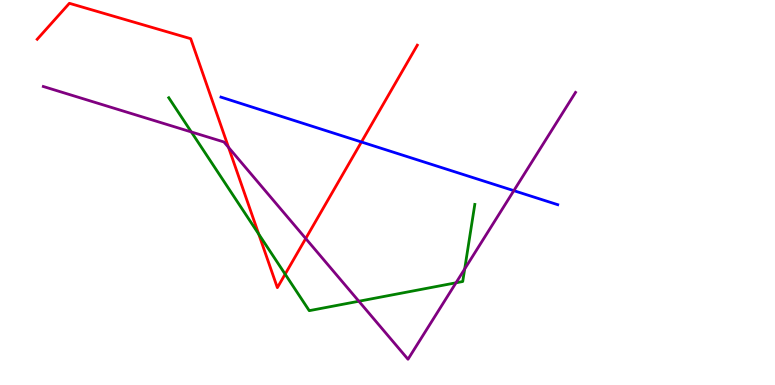[{'lines': ['blue', 'red'], 'intersections': [{'x': 4.66, 'y': 6.31}]}, {'lines': ['green', 'red'], 'intersections': [{'x': 3.34, 'y': 3.92}, {'x': 3.68, 'y': 2.88}]}, {'lines': ['purple', 'red'], 'intersections': [{'x': 2.95, 'y': 6.17}, {'x': 3.94, 'y': 3.8}]}, {'lines': ['blue', 'green'], 'intersections': []}, {'lines': ['blue', 'purple'], 'intersections': [{'x': 6.63, 'y': 5.05}]}, {'lines': ['green', 'purple'], 'intersections': [{'x': 2.47, 'y': 6.57}, {'x': 4.63, 'y': 2.18}, {'x': 5.88, 'y': 2.65}, {'x': 6.0, 'y': 3.01}]}]